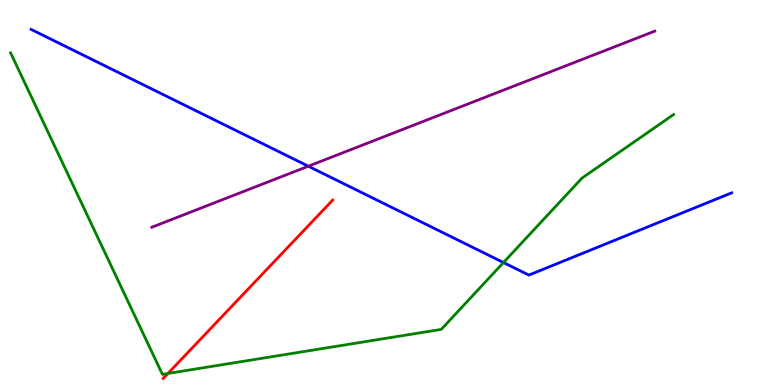[{'lines': ['blue', 'red'], 'intersections': []}, {'lines': ['green', 'red'], 'intersections': [{'x': 2.17, 'y': 0.3}]}, {'lines': ['purple', 'red'], 'intersections': []}, {'lines': ['blue', 'green'], 'intersections': [{'x': 6.5, 'y': 3.18}]}, {'lines': ['blue', 'purple'], 'intersections': [{'x': 3.98, 'y': 5.68}]}, {'lines': ['green', 'purple'], 'intersections': []}]